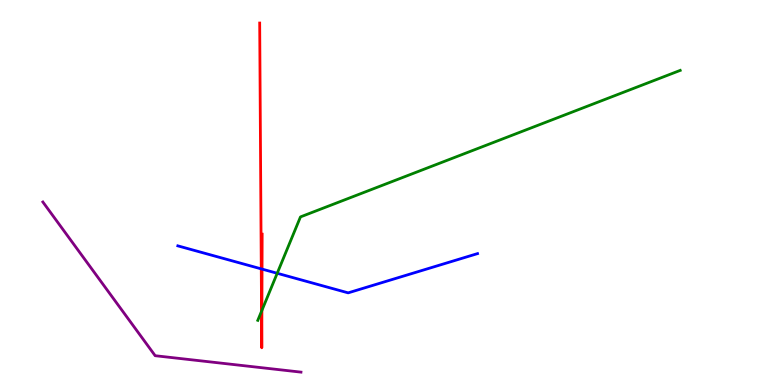[{'lines': ['blue', 'red'], 'intersections': [{'x': 3.37, 'y': 3.02}, {'x': 3.38, 'y': 3.01}]}, {'lines': ['green', 'red'], 'intersections': [{'x': 3.37, 'y': 1.91}, {'x': 3.38, 'y': 1.94}]}, {'lines': ['purple', 'red'], 'intersections': []}, {'lines': ['blue', 'green'], 'intersections': [{'x': 3.58, 'y': 2.9}]}, {'lines': ['blue', 'purple'], 'intersections': []}, {'lines': ['green', 'purple'], 'intersections': []}]